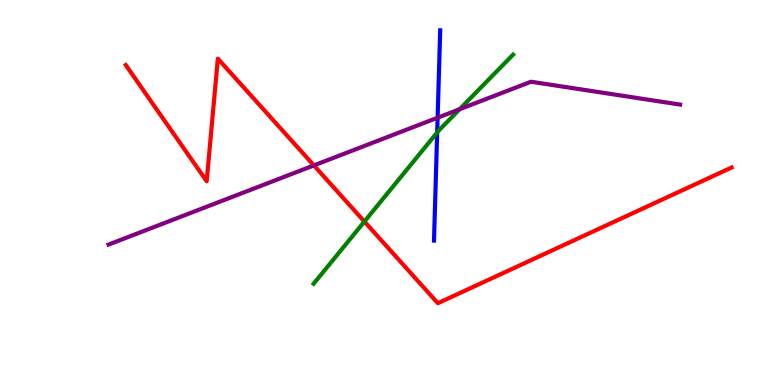[{'lines': ['blue', 'red'], 'intersections': []}, {'lines': ['green', 'red'], 'intersections': [{'x': 4.7, 'y': 4.25}]}, {'lines': ['purple', 'red'], 'intersections': [{'x': 4.05, 'y': 5.7}]}, {'lines': ['blue', 'green'], 'intersections': [{'x': 5.64, 'y': 6.56}]}, {'lines': ['blue', 'purple'], 'intersections': [{'x': 5.65, 'y': 6.94}]}, {'lines': ['green', 'purple'], 'intersections': [{'x': 5.93, 'y': 7.16}]}]